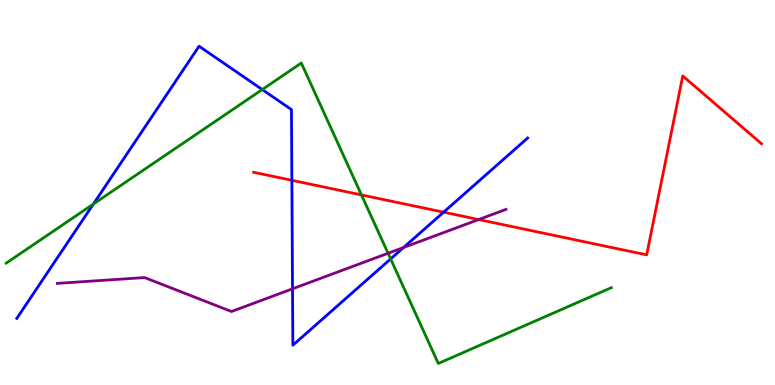[{'lines': ['blue', 'red'], 'intersections': [{'x': 3.77, 'y': 5.32}, {'x': 5.72, 'y': 4.49}]}, {'lines': ['green', 'red'], 'intersections': [{'x': 4.66, 'y': 4.94}]}, {'lines': ['purple', 'red'], 'intersections': [{'x': 6.18, 'y': 4.3}]}, {'lines': ['blue', 'green'], 'intersections': [{'x': 1.2, 'y': 4.7}, {'x': 3.38, 'y': 7.67}, {'x': 5.04, 'y': 3.27}]}, {'lines': ['blue', 'purple'], 'intersections': [{'x': 3.77, 'y': 2.5}, {'x': 5.21, 'y': 3.57}]}, {'lines': ['green', 'purple'], 'intersections': [{'x': 5.01, 'y': 3.42}]}]